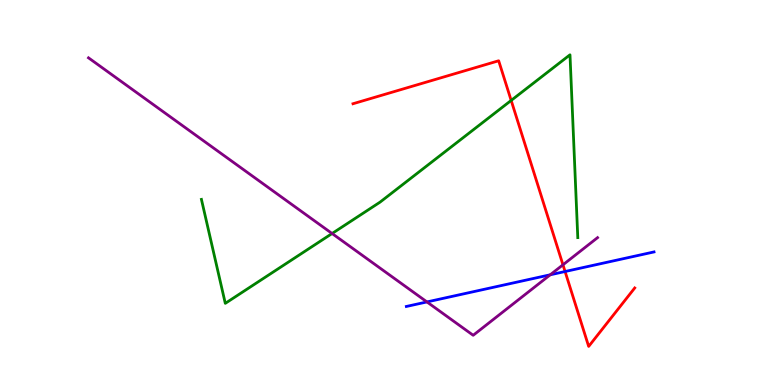[{'lines': ['blue', 'red'], 'intersections': [{'x': 7.29, 'y': 2.95}]}, {'lines': ['green', 'red'], 'intersections': [{'x': 6.6, 'y': 7.39}]}, {'lines': ['purple', 'red'], 'intersections': [{'x': 7.26, 'y': 3.12}]}, {'lines': ['blue', 'green'], 'intersections': []}, {'lines': ['blue', 'purple'], 'intersections': [{'x': 5.51, 'y': 2.16}, {'x': 7.1, 'y': 2.86}]}, {'lines': ['green', 'purple'], 'intersections': [{'x': 4.28, 'y': 3.93}]}]